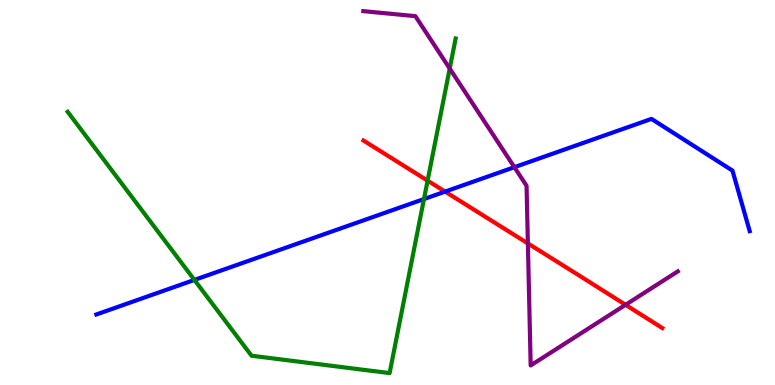[{'lines': ['blue', 'red'], 'intersections': [{'x': 5.74, 'y': 5.02}]}, {'lines': ['green', 'red'], 'intersections': [{'x': 5.52, 'y': 5.31}]}, {'lines': ['purple', 'red'], 'intersections': [{'x': 6.81, 'y': 3.68}, {'x': 8.07, 'y': 2.08}]}, {'lines': ['blue', 'green'], 'intersections': [{'x': 2.51, 'y': 2.73}, {'x': 5.47, 'y': 4.83}]}, {'lines': ['blue', 'purple'], 'intersections': [{'x': 6.64, 'y': 5.66}]}, {'lines': ['green', 'purple'], 'intersections': [{'x': 5.8, 'y': 8.22}]}]